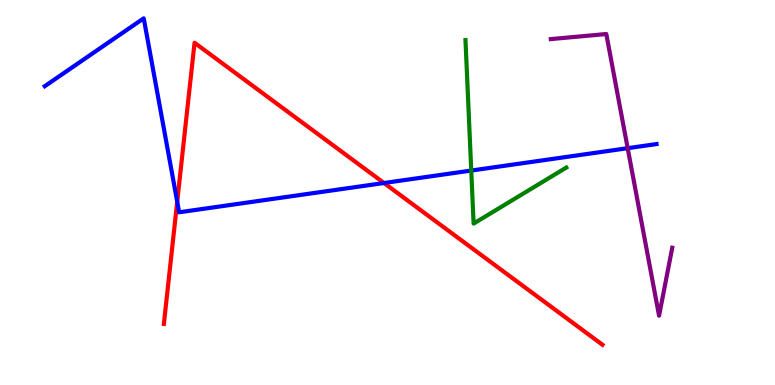[{'lines': ['blue', 'red'], 'intersections': [{'x': 2.29, 'y': 4.76}, {'x': 4.95, 'y': 5.25}]}, {'lines': ['green', 'red'], 'intersections': []}, {'lines': ['purple', 'red'], 'intersections': []}, {'lines': ['blue', 'green'], 'intersections': [{'x': 6.08, 'y': 5.57}]}, {'lines': ['blue', 'purple'], 'intersections': [{'x': 8.1, 'y': 6.15}]}, {'lines': ['green', 'purple'], 'intersections': []}]